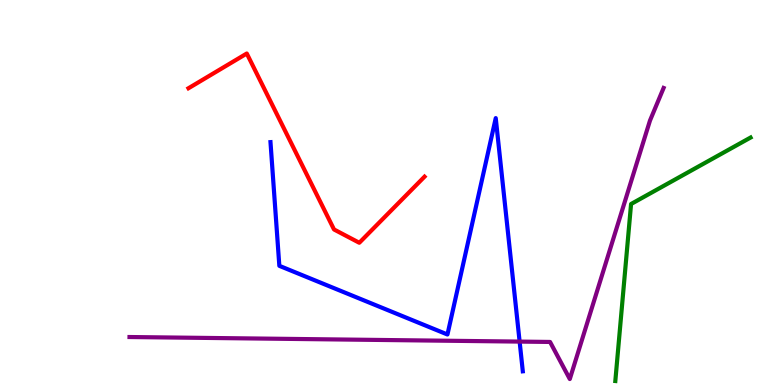[{'lines': ['blue', 'red'], 'intersections': []}, {'lines': ['green', 'red'], 'intersections': []}, {'lines': ['purple', 'red'], 'intersections': []}, {'lines': ['blue', 'green'], 'intersections': []}, {'lines': ['blue', 'purple'], 'intersections': [{'x': 6.7, 'y': 1.13}]}, {'lines': ['green', 'purple'], 'intersections': []}]